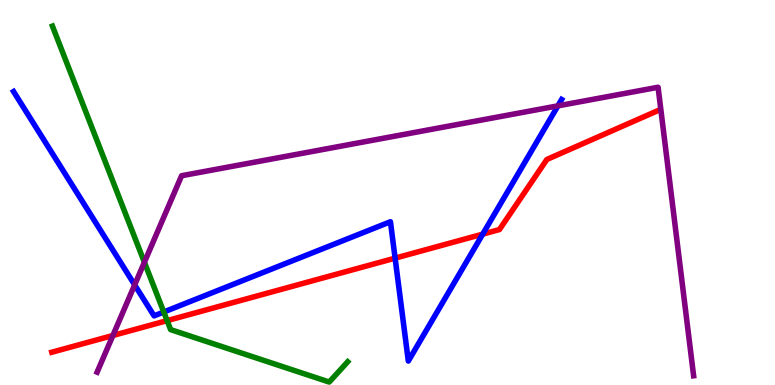[{'lines': ['blue', 'red'], 'intersections': [{'x': 5.1, 'y': 3.29}, {'x': 6.23, 'y': 3.92}]}, {'lines': ['green', 'red'], 'intersections': [{'x': 2.16, 'y': 1.67}]}, {'lines': ['purple', 'red'], 'intersections': [{'x': 1.46, 'y': 1.29}]}, {'lines': ['blue', 'green'], 'intersections': [{'x': 2.11, 'y': 1.9}]}, {'lines': ['blue', 'purple'], 'intersections': [{'x': 1.74, 'y': 2.6}, {'x': 7.2, 'y': 7.25}]}, {'lines': ['green', 'purple'], 'intersections': [{'x': 1.86, 'y': 3.19}]}]